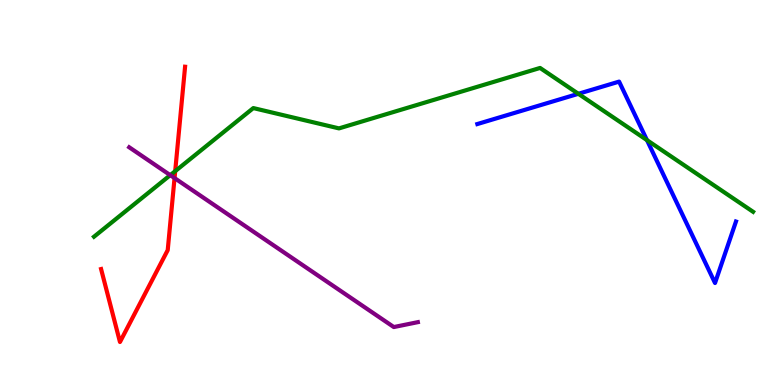[{'lines': ['blue', 'red'], 'intersections': []}, {'lines': ['green', 'red'], 'intersections': [{'x': 2.26, 'y': 5.55}]}, {'lines': ['purple', 'red'], 'intersections': [{'x': 2.25, 'y': 5.37}]}, {'lines': ['blue', 'green'], 'intersections': [{'x': 7.46, 'y': 7.56}, {'x': 8.35, 'y': 6.36}]}, {'lines': ['blue', 'purple'], 'intersections': []}, {'lines': ['green', 'purple'], 'intersections': [{'x': 2.2, 'y': 5.45}]}]